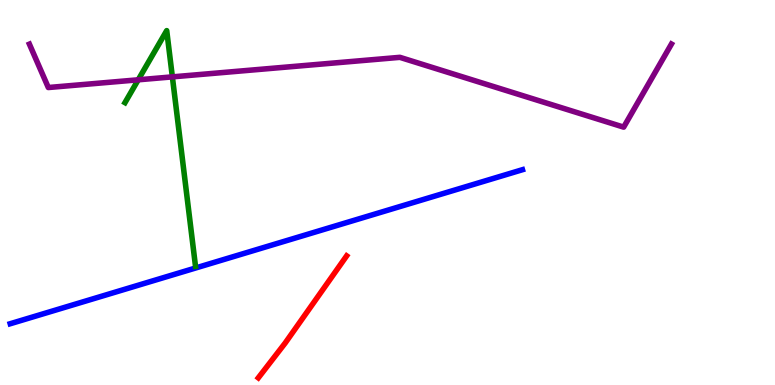[{'lines': ['blue', 'red'], 'intersections': []}, {'lines': ['green', 'red'], 'intersections': []}, {'lines': ['purple', 'red'], 'intersections': []}, {'lines': ['blue', 'green'], 'intersections': []}, {'lines': ['blue', 'purple'], 'intersections': []}, {'lines': ['green', 'purple'], 'intersections': [{'x': 1.78, 'y': 7.93}, {'x': 2.22, 'y': 8.0}]}]